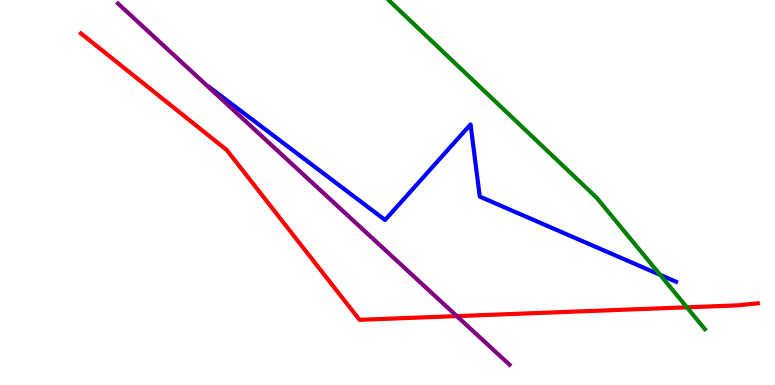[{'lines': ['blue', 'red'], 'intersections': []}, {'lines': ['green', 'red'], 'intersections': [{'x': 8.86, 'y': 2.02}]}, {'lines': ['purple', 'red'], 'intersections': [{'x': 5.89, 'y': 1.79}]}, {'lines': ['blue', 'green'], 'intersections': [{'x': 8.52, 'y': 2.86}]}, {'lines': ['blue', 'purple'], 'intersections': []}, {'lines': ['green', 'purple'], 'intersections': []}]